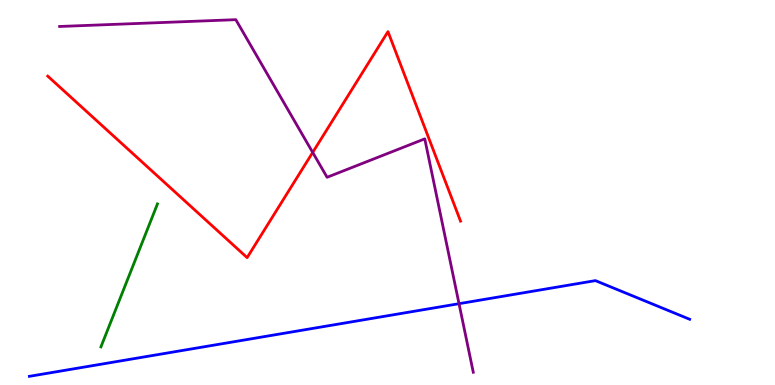[{'lines': ['blue', 'red'], 'intersections': []}, {'lines': ['green', 'red'], 'intersections': []}, {'lines': ['purple', 'red'], 'intersections': [{'x': 4.03, 'y': 6.04}]}, {'lines': ['blue', 'green'], 'intersections': []}, {'lines': ['blue', 'purple'], 'intersections': [{'x': 5.92, 'y': 2.11}]}, {'lines': ['green', 'purple'], 'intersections': []}]